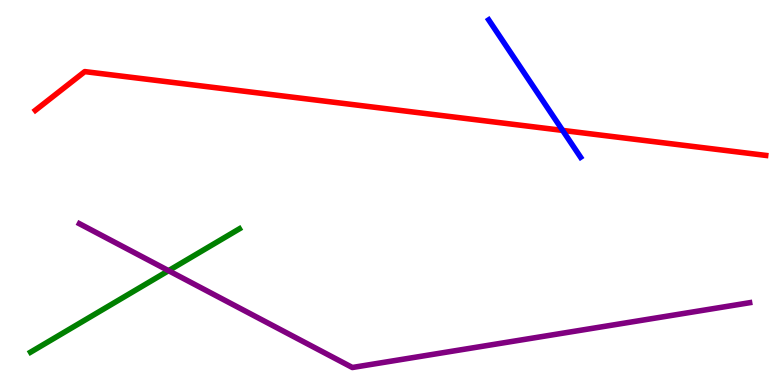[{'lines': ['blue', 'red'], 'intersections': [{'x': 7.26, 'y': 6.61}]}, {'lines': ['green', 'red'], 'intersections': []}, {'lines': ['purple', 'red'], 'intersections': []}, {'lines': ['blue', 'green'], 'intersections': []}, {'lines': ['blue', 'purple'], 'intersections': []}, {'lines': ['green', 'purple'], 'intersections': [{'x': 2.17, 'y': 2.97}]}]